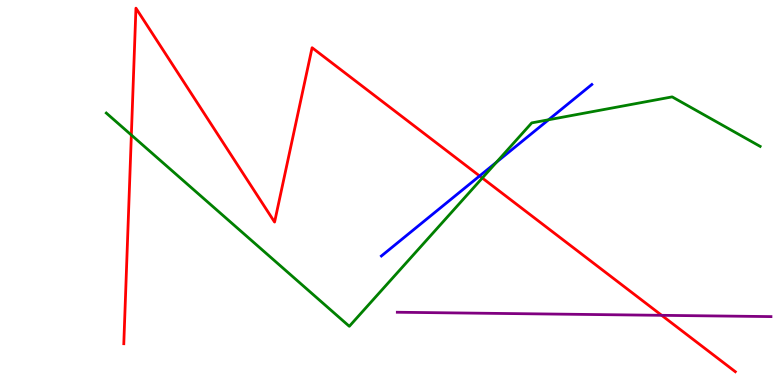[{'lines': ['blue', 'red'], 'intersections': [{'x': 6.19, 'y': 5.43}]}, {'lines': ['green', 'red'], 'intersections': [{'x': 1.69, 'y': 6.49}, {'x': 6.22, 'y': 5.38}]}, {'lines': ['purple', 'red'], 'intersections': [{'x': 8.54, 'y': 1.81}]}, {'lines': ['blue', 'green'], 'intersections': [{'x': 6.41, 'y': 5.79}, {'x': 7.08, 'y': 6.89}]}, {'lines': ['blue', 'purple'], 'intersections': []}, {'lines': ['green', 'purple'], 'intersections': []}]